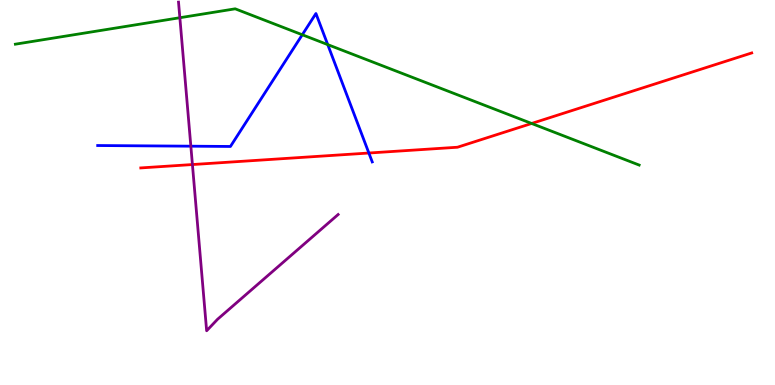[{'lines': ['blue', 'red'], 'intersections': [{'x': 4.76, 'y': 6.03}]}, {'lines': ['green', 'red'], 'intersections': [{'x': 6.86, 'y': 6.79}]}, {'lines': ['purple', 'red'], 'intersections': [{'x': 2.48, 'y': 5.73}]}, {'lines': ['blue', 'green'], 'intersections': [{'x': 3.9, 'y': 9.1}, {'x': 4.23, 'y': 8.84}]}, {'lines': ['blue', 'purple'], 'intersections': [{'x': 2.46, 'y': 6.2}]}, {'lines': ['green', 'purple'], 'intersections': [{'x': 2.32, 'y': 9.54}]}]